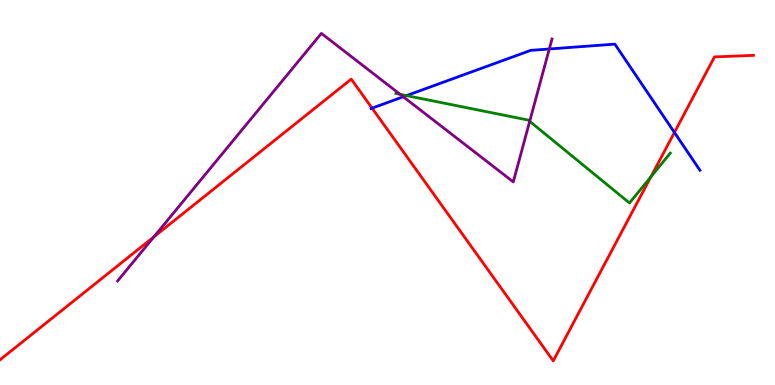[{'lines': ['blue', 'red'], 'intersections': [{'x': 4.8, 'y': 7.19}, {'x': 8.7, 'y': 6.56}]}, {'lines': ['green', 'red'], 'intersections': [{'x': 8.4, 'y': 5.41}]}, {'lines': ['purple', 'red'], 'intersections': [{'x': 1.99, 'y': 3.85}]}, {'lines': ['blue', 'green'], 'intersections': [{'x': 5.24, 'y': 7.52}]}, {'lines': ['blue', 'purple'], 'intersections': [{'x': 5.2, 'y': 7.49}, {'x': 7.09, 'y': 8.73}]}, {'lines': ['green', 'purple'], 'intersections': [{'x': 5.16, 'y': 7.55}, {'x': 6.83, 'y': 6.85}]}]